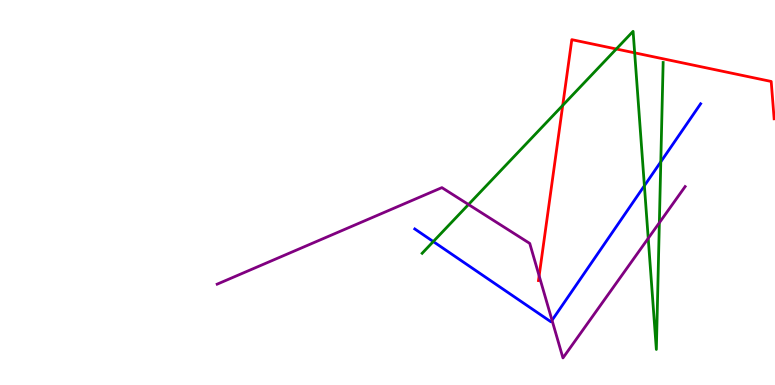[{'lines': ['blue', 'red'], 'intersections': []}, {'lines': ['green', 'red'], 'intersections': [{'x': 7.26, 'y': 7.26}, {'x': 7.95, 'y': 8.73}, {'x': 8.19, 'y': 8.63}]}, {'lines': ['purple', 'red'], 'intersections': [{'x': 6.96, 'y': 2.84}]}, {'lines': ['blue', 'green'], 'intersections': [{'x': 5.59, 'y': 3.73}, {'x': 8.31, 'y': 5.18}, {'x': 8.53, 'y': 5.8}]}, {'lines': ['blue', 'purple'], 'intersections': [{'x': 7.12, 'y': 1.68}]}, {'lines': ['green', 'purple'], 'intersections': [{'x': 6.05, 'y': 4.69}, {'x': 8.36, 'y': 3.81}, {'x': 8.51, 'y': 4.21}]}]